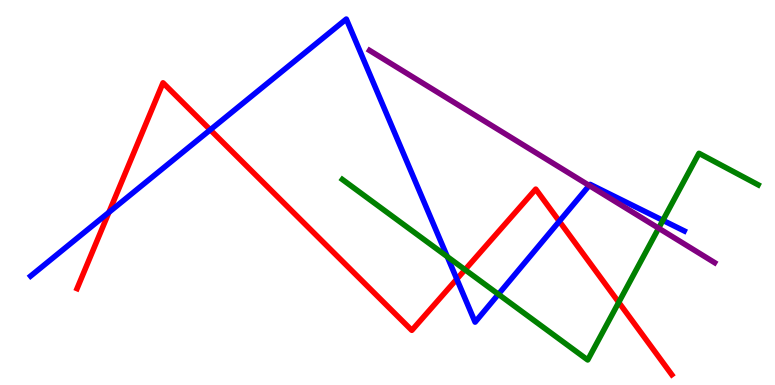[{'lines': ['blue', 'red'], 'intersections': [{'x': 1.41, 'y': 4.48}, {'x': 2.71, 'y': 6.63}, {'x': 5.89, 'y': 2.75}, {'x': 7.22, 'y': 4.25}]}, {'lines': ['green', 'red'], 'intersections': [{'x': 6.0, 'y': 2.99}, {'x': 7.98, 'y': 2.15}]}, {'lines': ['purple', 'red'], 'intersections': []}, {'lines': ['blue', 'green'], 'intersections': [{'x': 5.77, 'y': 3.33}, {'x': 6.43, 'y': 2.36}, {'x': 8.55, 'y': 4.28}]}, {'lines': ['blue', 'purple'], 'intersections': [{'x': 7.6, 'y': 5.18}]}, {'lines': ['green', 'purple'], 'intersections': [{'x': 8.5, 'y': 4.07}]}]